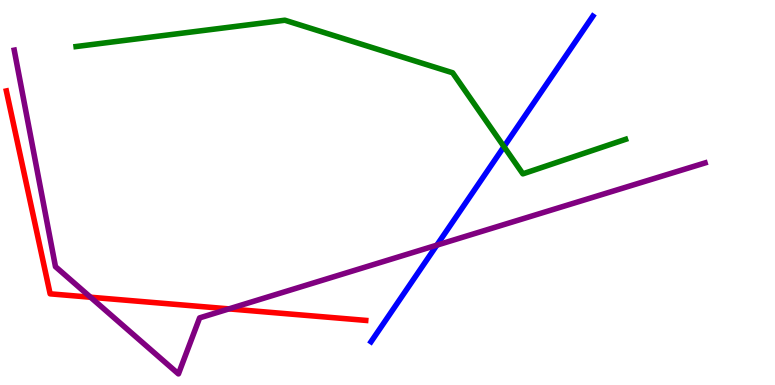[{'lines': ['blue', 'red'], 'intersections': []}, {'lines': ['green', 'red'], 'intersections': []}, {'lines': ['purple', 'red'], 'intersections': [{'x': 1.17, 'y': 2.28}, {'x': 2.95, 'y': 1.98}]}, {'lines': ['blue', 'green'], 'intersections': [{'x': 6.5, 'y': 6.19}]}, {'lines': ['blue', 'purple'], 'intersections': [{'x': 5.64, 'y': 3.63}]}, {'lines': ['green', 'purple'], 'intersections': []}]